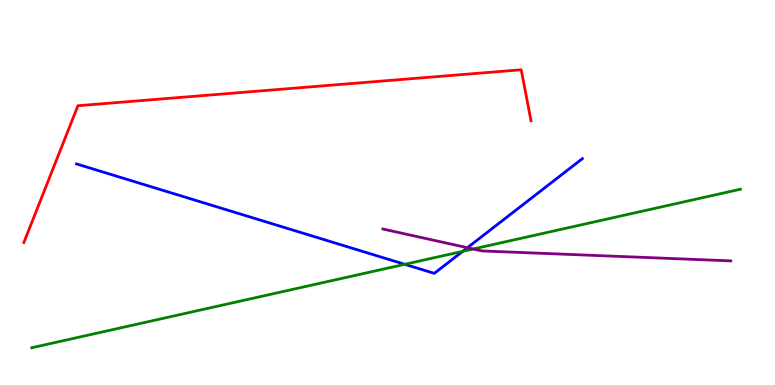[{'lines': ['blue', 'red'], 'intersections': []}, {'lines': ['green', 'red'], 'intersections': []}, {'lines': ['purple', 'red'], 'intersections': []}, {'lines': ['blue', 'green'], 'intersections': [{'x': 5.22, 'y': 3.13}, {'x': 5.97, 'y': 3.47}]}, {'lines': ['blue', 'purple'], 'intersections': [{'x': 6.03, 'y': 3.57}]}, {'lines': ['green', 'purple'], 'intersections': [{'x': 6.11, 'y': 3.53}]}]